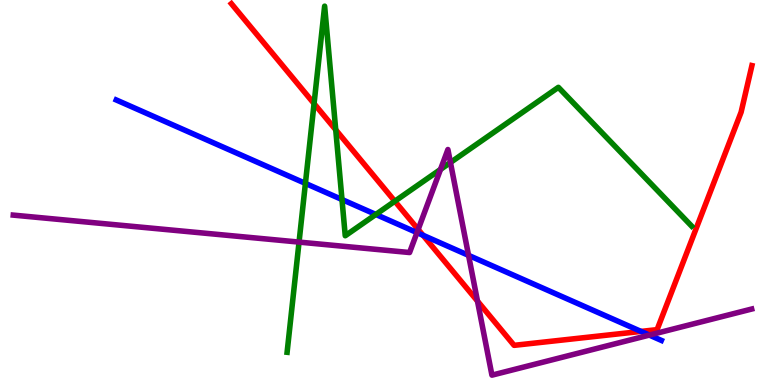[{'lines': ['blue', 'red'], 'intersections': [{'x': 5.46, 'y': 3.89}, {'x': 8.27, 'y': 1.39}]}, {'lines': ['green', 'red'], 'intersections': [{'x': 4.05, 'y': 7.31}, {'x': 4.33, 'y': 6.63}, {'x': 5.09, 'y': 4.77}]}, {'lines': ['purple', 'red'], 'intersections': [{'x': 5.4, 'y': 4.04}, {'x': 6.16, 'y': 2.18}]}, {'lines': ['blue', 'green'], 'intersections': [{'x': 3.94, 'y': 5.24}, {'x': 4.41, 'y': 4.82}, {'x': 4.85, 'y': 4.43}]}, {'lines': ['blue', 'purple'], 'intersections': [{'x': 5.38, 'y': 3.96}, {'x': 6.05, 'y': 3.37}, {'x': 8.38, 'y': 1.3}]}, {'lines': ['green', 'purple'], 'intersections': [{'x': 3.86, 'y': 3.71}, {'x': 5.68, 'y': 5.6}, {'x': 5.81, 'y': 5.78}]}]